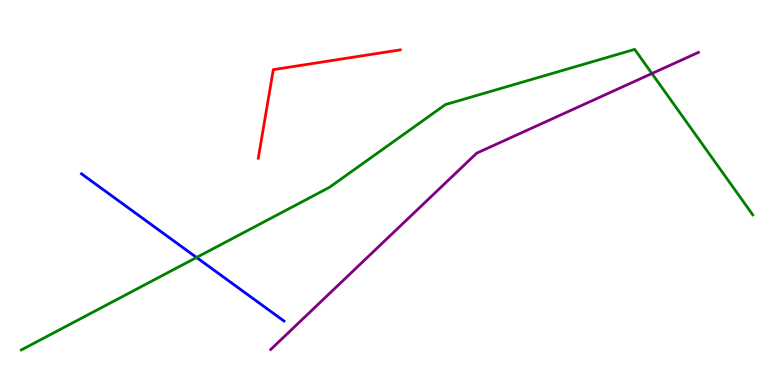[{'lines': ['blue', 'red'], 'intersections': []}, {'lines': ['green', 'red'], 'intersections': []}, {'lines': ['purple', 'red'], 'intersections': []}, {'lines': ['blue', 'green'], 'intersections': [{'x': 2.54, 'y': 3.31}]}, {'lines': ['blue', 'purple'], 'intersections': []}, {'lines': ['green', 'purple'], 'intersections': [{'x': 8.41, 'y': 8.09}]}]